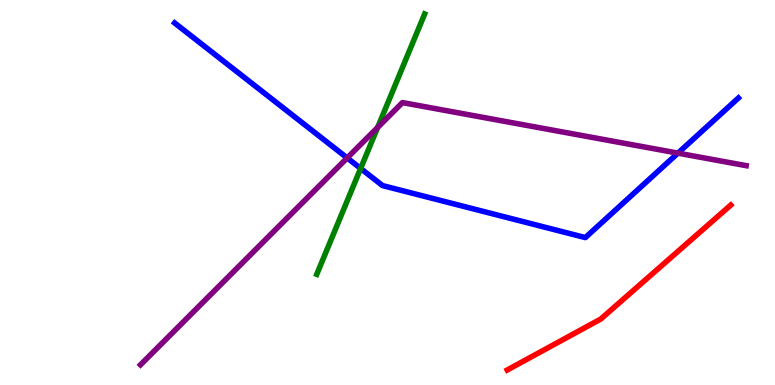[{'lines': ['blue', 'red'], 'intersections': []}, {'lines': ['green', 'red'], 'intersections': []}, {'lines': ['purple', 'red'], 'intersections': []}, {'lines': ['blue', 'green'], 'intersections': [{'x': 4.65, 'y': 5.62}]}, {'lines': ['blue', 'purple'], 'intersections': [{'x': 4.48, 'y': 5.9}, {'x': 8.75, 'y': 6.02}]}, {'lines': ['green', 'purple'], 'intersections': [{'x': 4.87, 'y': 6.69}]}]